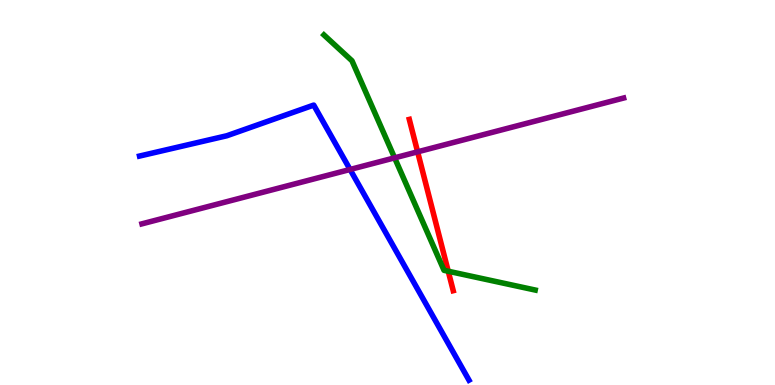[{'lines': ['blue', 'red'], 'intersections': []}, {'lines': ['green', 'red'], 'intersections': [{'x': 5.78, 'y': 2.96}]}, {'lines': ['purple', 'red'], 'intersections': [{'x': 5.39, 'y': 6.06}]}, {'lines': ['blue', 'green'], 'intersections': []}, {'lines': ['blue', 'purple'], 'intersections': [{'x': 4.52, 'y': 5.6}]}, {'lines': ['green', 'purple'], 'intersections': [{'x': 5.09, 'y': 5.9}]}]